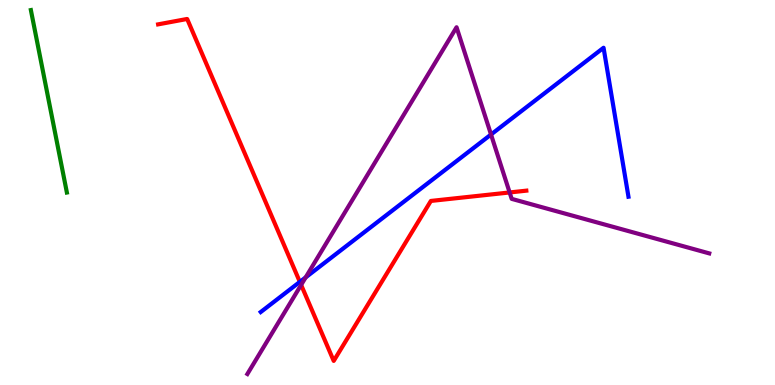[{'lines': ['blue', 'red'], 'intersections': [{'x': 3.87, 'y': 2.68}]}, {'lines': ['green', 'red'], 'intersections': []}, {'lines': ['purple', 'red'], 'intersections': [{'x': 3.89, 'y': 2.6}, {'x': 6.58, 'y': 5.0}]}, {'lines': ['blue', 'green'], 'intersections': []}, {'lines': ['blue', 'purple'], 'intersections': [{'x': 3.94, 'y': 2.79}, {'x': 6.34, 'y': 6.51}]}, {'lines': ['green', 'purple'], 'intersections': []}]